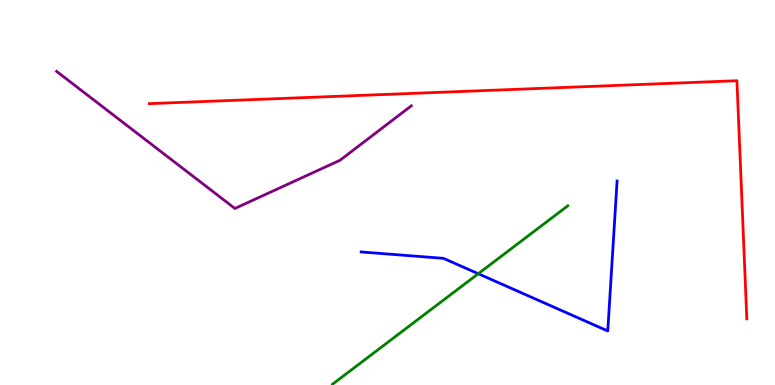[{'lines': ['blue', 'red'], 'intersections': []}, {'lines': ['green', 'red'], 'intersections': []}, {'lines': ['purple', 'red'], 'intersections': []}, {'lines': ['blue', 'green'], 'intersections': [{'x': 6.17, 'y': 2.89}]}, {'lines': ['blue', 'purple'], 'intersections': []}, {'lines': ['green', 'purple'], 'intersections': []}]